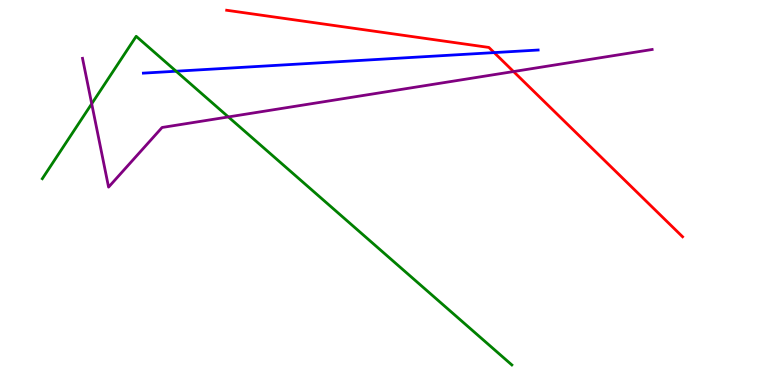[{'lines': ['blue', 'red'], 'intersections': [{'x': 6.38, 'y': 8.63}]}, {'lines': ['green', 'red'], 'intersections': []}, {'lines': ['purple', 'red'], 'intersections': [{'x': 6.63, 'y': 8.14}]}, {'lines': ['blue', 'green'], 'intersections': [{'x': 2.27, 'y': 8.15}]}, {'lines': ['blue', 'purple'], 'intersections': []}, {'lines': ['green', 'purple'], 'intersections': [{'x': 1.18, 'y': 7.3}, {'x': 2.95, 'y': 6.96}]}]